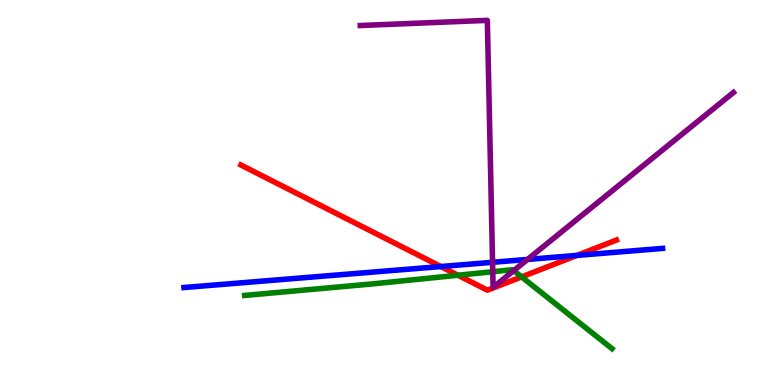[{'lines': ['blue', 'red'], 'intersections': [{'x': 5.69, 'y': 3.08}, {'x': 7.44, 'y': 3.37}]}, {'lines': ['green', 'red'], 'intersections': [{'x': 5.91, 'y': 2.85}, {'x': 6.73, 'y': 2.81}]}, {'lines': ['purple', 'red'], 'intersections': []}, {'lines': ['blue', 'green'], 'intersections': []}, {'lines': ['blue', 'purple'], 'intersections': [{'x': 6.36, 'y': 3.19}, {'x': 6.81, 'y': 3.26}]}, {'lines': ['green', 'purple'], 'intersections': [{'x': 6.36, 'y': 2.94}, {'x': 6.63, 'y': 2.97}]}]